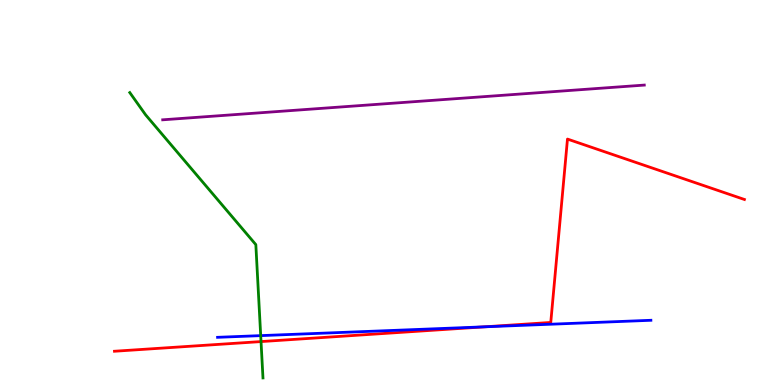[{'lines': ['blue', 'red'], 'intersections': [{'x': 6.25, 'y': 1.51}]}, {'lines': ['green', 'red'], 'intersections': [{'x': 3.37, 'y': 1.13}]}, {'lines': ['purple', 'red'], 'intersections': []}, {'lines': ['blue', 'green'], 'intersections': [{'x': 3.36, 'y': 1.28}]}, {'lines': ['blue', 'purple'], 'intersections': []}, {'lines': ['green', 'purple'], 'intersections': []}]